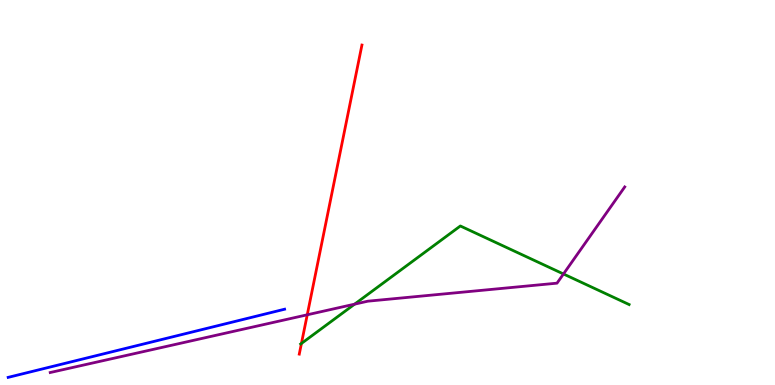[{'lines': ['blue', 'red'], 'intersections': []}, {'lines': ['green', 'red'], 'intersections': [{'x': 3.89, 'y': 1.08}]}, {'lines': ['purple', 'red'], 'intersections': [{'x': 3.96, 'y': 1.82}]}, {'lines': ['blue', 'green'], 'intersections': []}, {'lines': ['blue', 'purple'], 'intersections': []}, {'lines': ['green', 'purple'], 'intersections': [{'x': 4.58, 'y': 2.1}, {'x': 7.27, 'y': 2.88}]}]